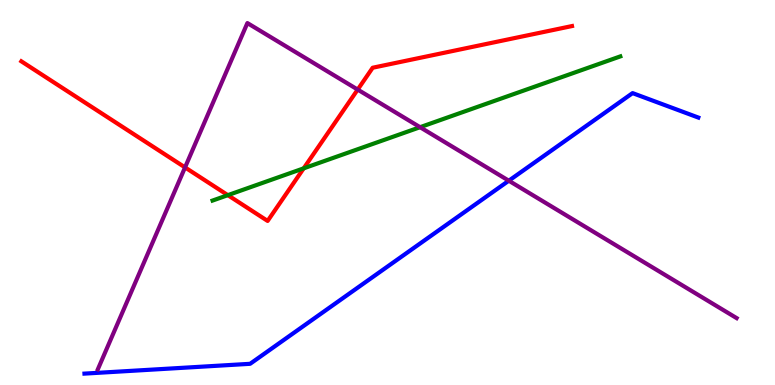[{'lines': ['blue', 'red'], 'intersections': []}, {'lines': ['green', 'red'], 'intersections': [{'x': 2.94, 'y': 4.93}, {'x': 3.92, 'y': 5.63}]}, {'lines': ['purple', 'red'], 'intersections': [{'x': 2.39, 'y': 5.65}, {'x': 4.62, 'y': 7.67}]}, {'lines': ['blue', 'green'], 'intersections': []}, {'lines': ['blue', 'purple'], 'intersections': [{'x': 6.57, 'y': 5.31}]}, {'lines': ['green', 'purple'], 'intersections': [{'x': 5.42, 'y': 6.7}]}]